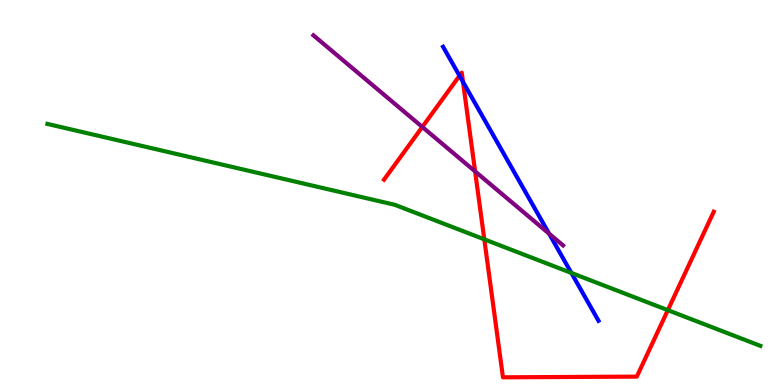[{'lines': ['blue', 'red'], 'intersections': [{'x': 5.93, 'y': 8.03}, {'x': 5.97, 'y': 7.87}]}, {'lines': ['green', 'red'], 'intersections': [{'x': 6.25, 'y': 3.78}, {'x': 8.62, 'y': 1.94}]}, {'lines': ['purple', 'red'], 'intersections': [{'x': 5.45, 'y': 6.7}, {'x': 6.13, 'y': 5.55}]}, {'lines': ['blue', 'green'], 'intersections': [{'x': 7.37, 'y': 2.91}]}, {'lines': ['blue', 'purple'], 'intersections': [{'x': 7.09, 'y': 3.93}]}, {'lines': ['green', 'purple'], 'intersections': []}]